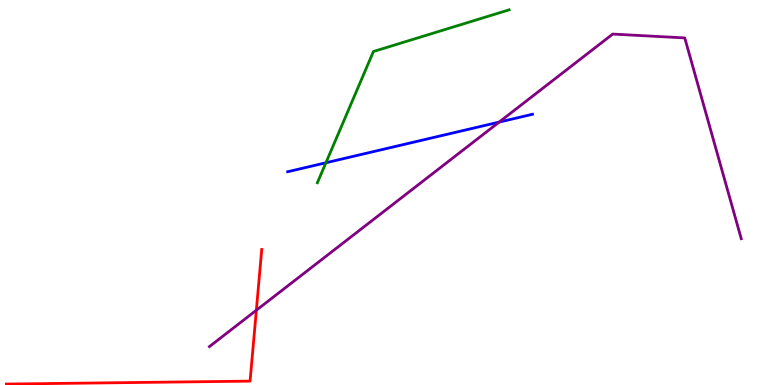[{'lines': ['blue', 'red'], 'intersections': []}, {'lines': ['green', 'red'], 'intersections': []}, {'lines': ['purple', 'red'], 'intersections': [{'x': 3.31, 'y': 1.94}]}, {'lines': ['blue', 'green'], 'intersections': [{'x': 4.21, 'y': 5.77}]}, {'lines': ['blue', 'purple'], 'intersections': [{'x': 6.44, 'y': 6.83}]}, {'lines': ['green', 'purple'], 'intersections': []}]